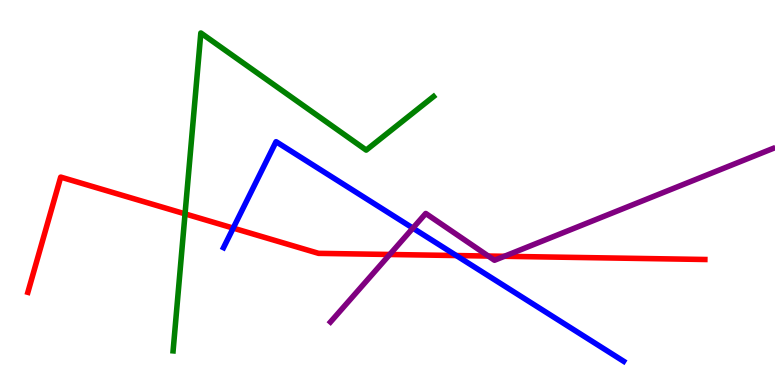[{'lines': ['blue', 'red'], 'intersections': [{'x': 3.01, 'y': 4.08}, {'x': 5.89, 'y': 3.36}]}, {'lines': ['green', 'red'], 'intersections': [{'x': 2.39, 'y': 4.45}]}, {'lines': ['purple', 'red'], 'intersections': [{'x': 5.03, 'y': 3.39}, {'x': 6.3, 'y': 3.35}, {'x': 6.51, 'y': 3.34}]}, {'lines': ['blue', 'green'], 'intersections': []}, {'lines': ['blue', 'purple'], 'intersections': [{'x': 5.33, 'y': 4.07}]}, {'lines': ['green', 'purple'], 'intersections': []}]